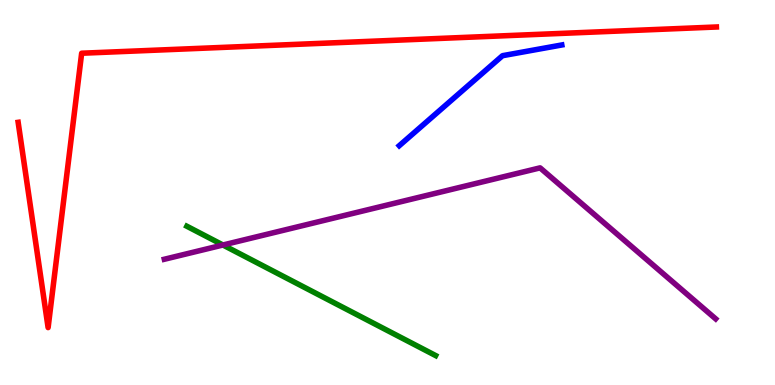[{'lines': ['blue', 'red'], 'intersections': []}, {'lines': ['green', 'red'], 'intersections': []}, {'lines': ['purple', 'red'], 'intersections': []}, {'lines': ['blue', 'green'], 'intersections': []}, {'lines': ['blue', 'purple'], 'intersections': []}, {'lines': ['green', 'purple'], 'intersections': [{'x': 2.88, 'y': 3.64}]}]